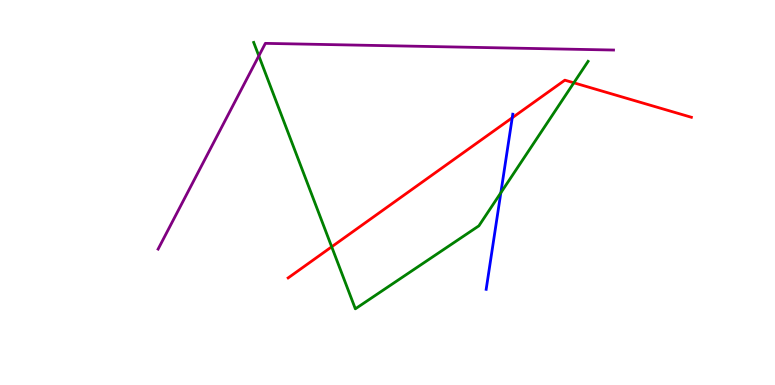[{'lines': ['blue', 'red'], 'intersections': [{'x': 6.61, 'y': 6.94}]}, {'lines': ['green', 'red'], 'intersections': [{'x': 4.28, 'y': 3.59}, {'x': 7.4, 'y': 7.85}]}, {'lines': ['purple', 'red'], 'intersections': []}, {'lines': ['blue', 'green'], 'intersections': [{'x': 6.46, 'y': 4.99}]}, {'lines': ['blue', 'purple'], 'intersections': []}, {'lines': ['green', 'purple'], 'intersections': [{'x': 3.34, 'y': 8.55}]}]